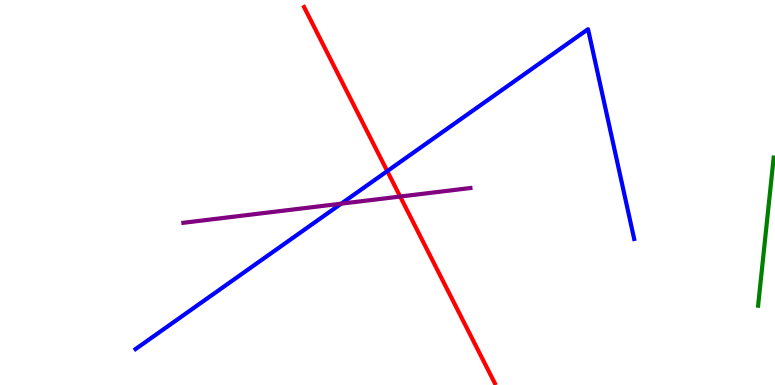[{'lines': ['blue', 'red'], 'intersections': [{'x': 5.0, 'y': 5.56}]}, {'lines': ['green', 'red'], 'intersections': []}, {'lines': ['purple', 'red'], 'intersections': [{'x': 5.16, 'y': 4.9}]}, {'lines': ['blue', 'green'], 'intersections': []}, {'lines': ['blue', 'purple'], 'intersections': [{'x': 4.4, 'y': 4.71}]}, {'lines': ['green', 'purple'], 'intersections': []}]